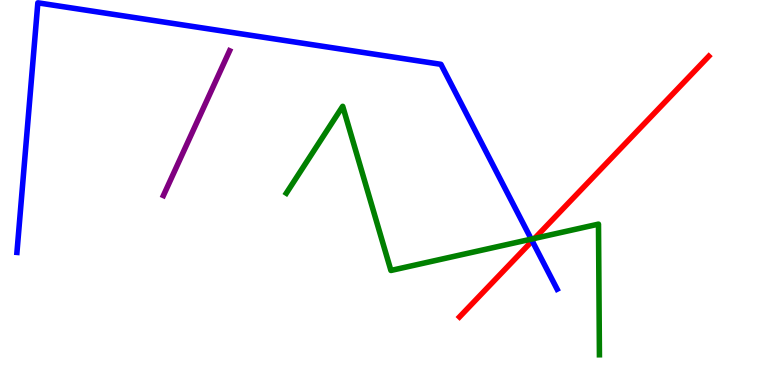[{'lines': ['blue', 'red'], 'intersections': [{'x': 6.87, 'y': 3.74}]}, {'lines': ['green', 'red'], 'intersections': [{'x': 6.9, 'y': 3.81}]}, {'lines': ['purple', 'red'], 'intersections': []}, {'lines': ['blue', 'green'], 'intersections': [{'x': 6.85, 'y': 3.79}]}, {'lines': ['blue', 'purple'], 'intersections': []}, {'lines': ['green', 'purple'], 'intersections': []}]